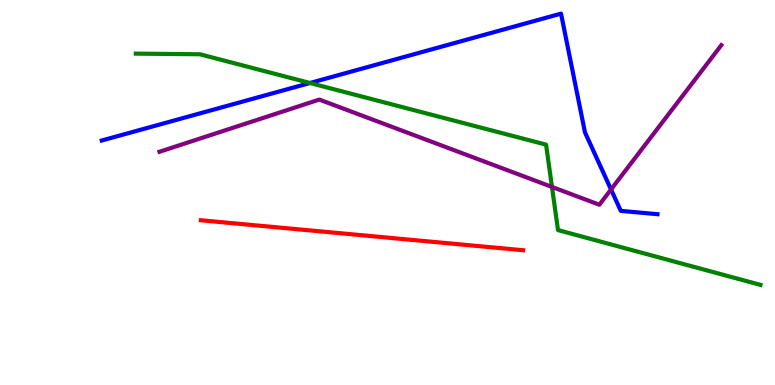[{'lines': ['blue', 'red'], 'intersections': []}, {'lines': ['green', 'red'], 'intersections': []}, {'lines': ['purple', 'red'], 'intersections': []}, {'lines': ['blue', 'green'], 'intersections': [{'x': 4.0, 'y': 7.84}]}, {'lines': ['blue', 'purple'], 'intersections': [{'x': 7.88, 'y': 5.08}]}, {'lines': ['green', 'purple'], 'intersections': [{'x': 7.12, 'y': 5.14}]}]